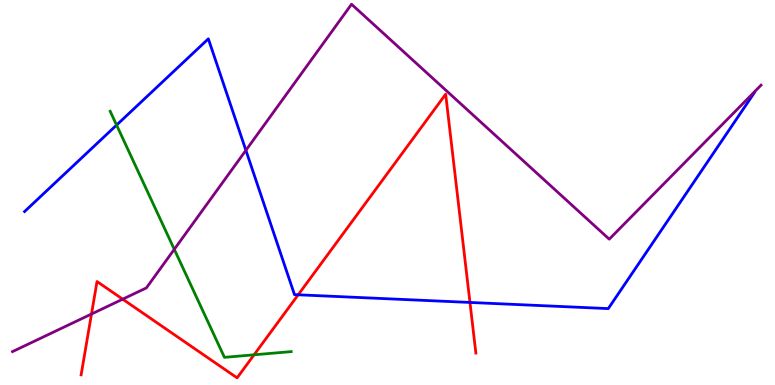[{'lines': ['blue', 'red'], 'intersections': [{'x': 3.85, 'y': 2.34}, {'x': 6.06, 'y': 2.14}]}, {'lines': ['green', 'red'], 'intersections': [{'x': 3.28, 'y': 0.784}]}, {'lines': ['purple', 'red'], 'intersections': [{'x': 1.18, 'y': 1.84}, {'x': 1.58, 'y': 2.23}]}, {'lines': ['blue', 'green'], 'intersections': [{'x': 1.5, 'y': 6.75}]}, {'lines': ['blue', 'purple'], 'intersections': [{'x': 3.17, 'y': 6.1}]}, {'lines': ['green', 'purple'], 'intersections': [{'x': 2.25, 'y': 3.52}]}]